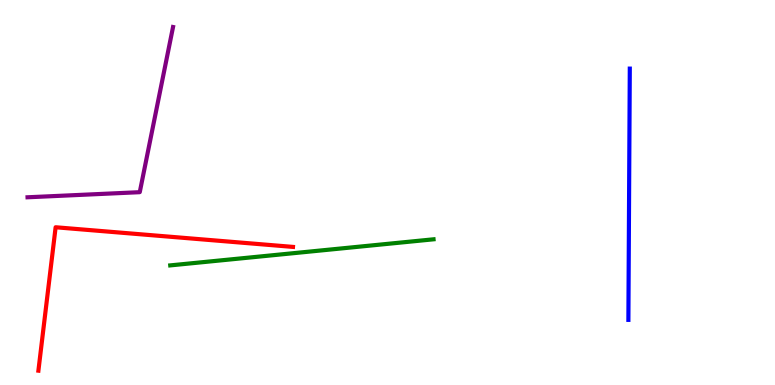[{'lines': ['blue', 'red'], 'intersections': []}, {'lines': ['green', 'red'], 'intersections': []}, {'lines': ['purple', 'red'], 'intersections': []}, {'lines': ['blue', 'green'], 'intersections': []}, {'lines': ['blue', 'purple'], 'intersections': []}, {'lines': ['green', 'purple'], 'intersections': []}]